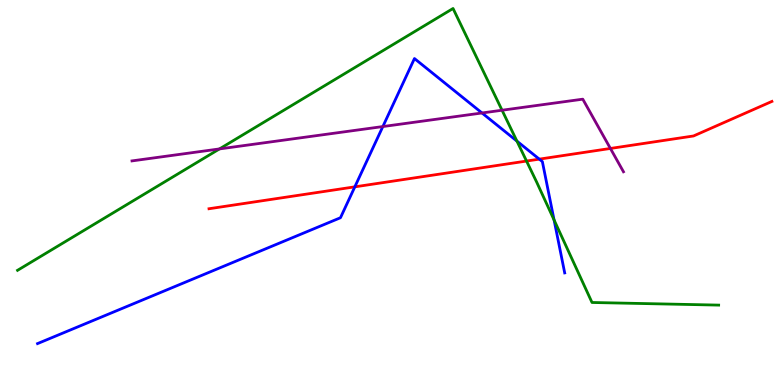[{'lines': ['blue', 'red'], 'intersections': [{'x': 4.58, 'y': 5.15}, {'x': 6.96, 'y': 5.87}]}, {'lines': ['green', 'red'], 'intersections': [{'x': 6.79, 'y': 5.82}]}, {'lines': ['purple', 'red'], 'intersections': [{'x': 7.88, 'y': 6.14}]}, {'lines': ['blue', 'green'], 'intersections': [{'x': 6.67, 'y': 6.33}, {'x': 7.15, 'y': 4.29}]}, {'lines': ['blue', 'purple'], 'intersections': [{'x': 4.94, 'y': 6.71}, {'x': 6.22, 'y': 7.07}]}, {'lines': ['green', 'purple'], 'intersections': [{'x': 2.83, 'y': 6.13}, {'x': 6.48, 'y': 7.14}]}]